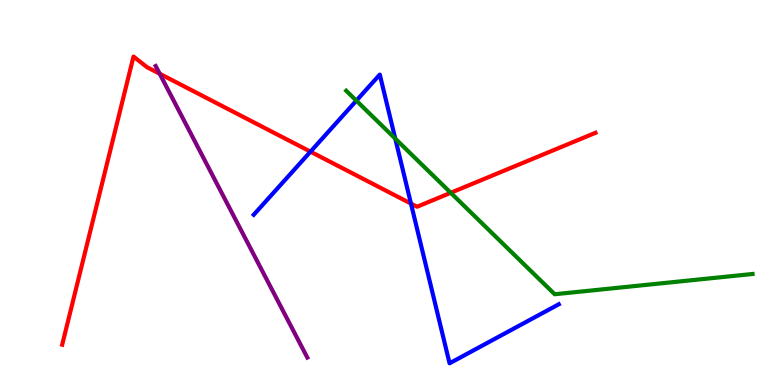[{'lines': ['blue', 'red'], 'intersections': [{'x': 4.01, 'y': 6.06}, {'x': 5.3, 'y': 4.71}]}, {'lines': ['green', 'red'], 'intersections': [{'x': 5.82, 'y': 4.99}]}, {'lines': ['purple', 'red'], 'intersections': [{'x': 2.06, 'y': 8.08}]}, {'lines': ['blue', 'green'], 'intersections': [{'x': 4.6, 'y': 7.39}, {'x': 5.1, 'y': 6.4}]}, {'lines': ['blue', 'purple'], 'intersections': []}, {'lines': ['green', 'purple'], 'intersections': []}]